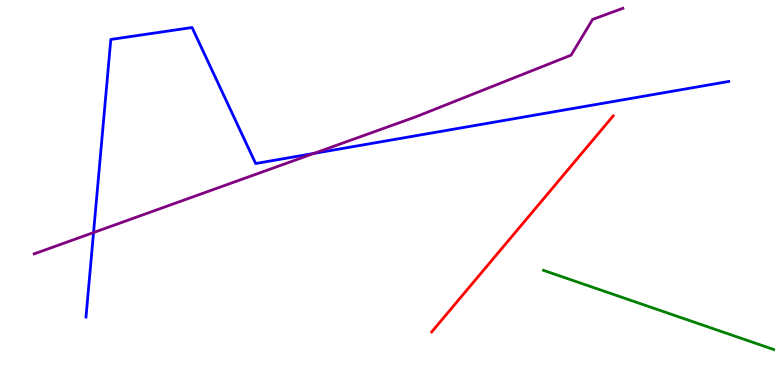[{'lines': ['blue', 'red'], 'intersections': []}, {'lines': ['green', 'red'], 'intersections': []}, {'lines': ['purple', 'red'], 'intersections': []}, {'lines': ['blue', 'green'], 'intersections': []}, {'lines': ['blue', 'purple'], 'intersections': [{'x': 1.21, 'y': 3.96}, {'x': 4.05, 'y': 6.01}]}, {'lines': ['green', 'purple'], 'intersections': []}]